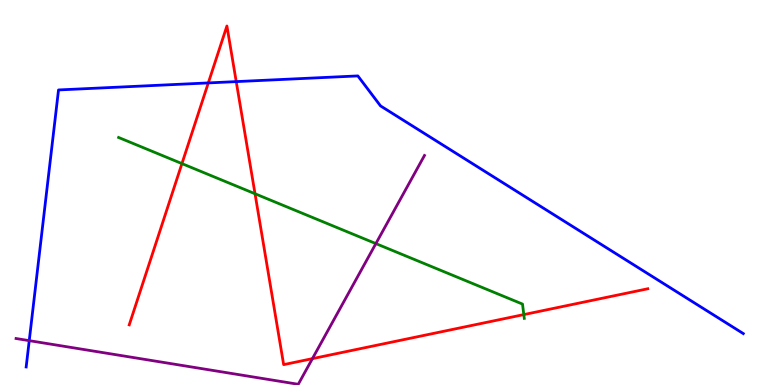[{'lines': ['blue', 'red'], 'intersections': [{'x': 2.69, 'y': 7.85}, {'x': 3.05, 'y': 7.88}]}, {'lines': ['green', 'red'], 'intersections': [{'x': 2.35, 'y': 5.75}, {'x': 3.29, 'y': 4.97}, {'x': 6.76, 'y': 1.83}]}, {'lines': ['purple', 'red'], 'intersections': [{'x': 4.03, 'y': 0.685}]}, {'lines': ['blue', 'green'], 'intersections': []}, {'lines': ['blue', 'purple'], 'intersections': [{'x': 0.377, 'y': 1.15}]}, {'lines': ['green', 'purple'], 'intersections': [{'x': 4.85, 'y': 3.67}]}]